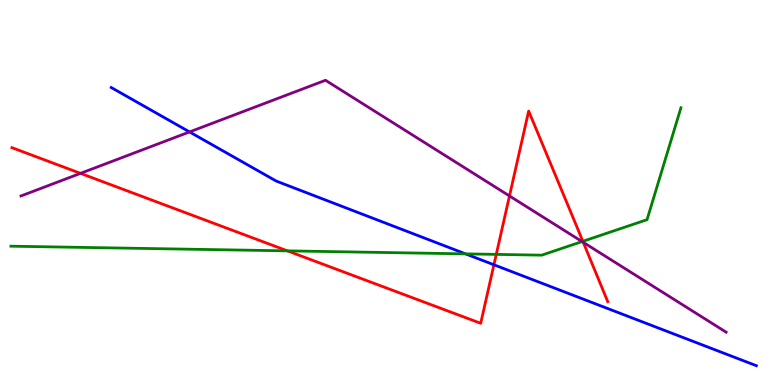[{'lines': ['blue', 'red'], 'intersections': [{'x': 6.37, 'y': 3.12}]}, {'lines': ['green', 'red'], 'intersections': [{'x': 3.71, 'y': 3.48}, {'x': 6.4, 'y': 3.39}, {'x': 7.52, 'y': 3.73}]}, {'lines': ['purple', 'red'], 'intersections': [{'x': 1.04, 'y': 5.5}, {'x': 6.57, 'y': 4.91}, {'x': 7.53, 'y': 3.71}]}, {'lines': ['blue', 'green'], 'intersections': [{'x': 6.01, 'y': 3.41}]}, {'lines': ['blue', 'purple'], 'intersections': [{'x': 2.45, 'y': 6.57}]}, {'lines': ['green', 'purple'], 'intersections': [{'x': 7.51, 'y': 3.73}]}]